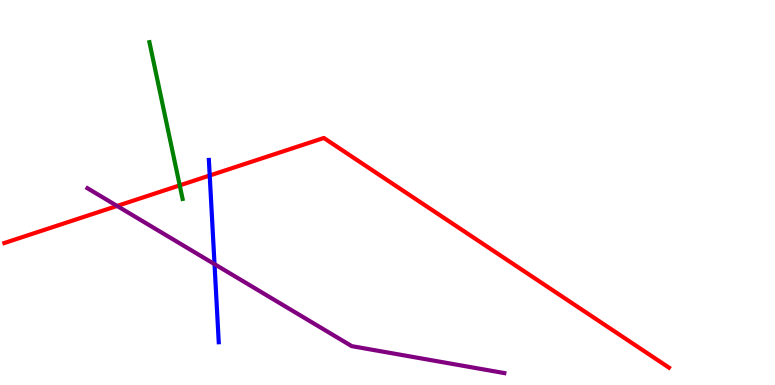[{'lines': ['blue', 'red'], 'intersections': [{'x': 2.71, 'y': 5.44}]}, {'lines': ['green', 'red'], 'intersections': [{'x': 2.32, 'y': 5.19}]}, {'lines': ['purple', 'red'], 'intersections': [{'x': 1.51, 'y': 4.65}]}, {'lines': ['blue', 'green'], 'intersections': []}, {'lines': ['blue', 'purple'], 'intersections': [{'x': 2.77, 'y': 3.14}]}, {'lines': ['green', 'purple'], 'intersections': []}]